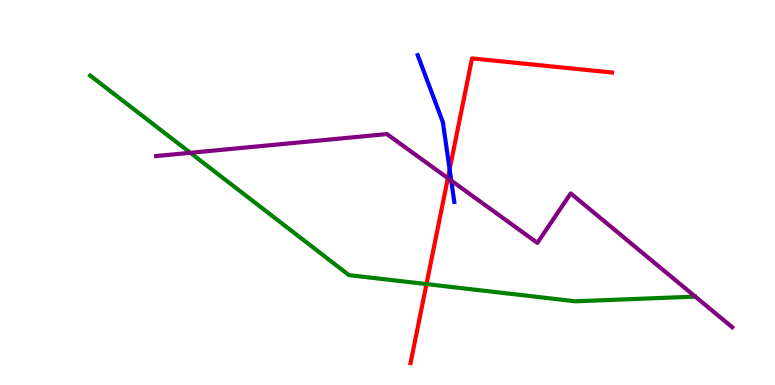[{'lines': ['blue', 'red'], 'intersections': [{'x': 5.8, 'y': 5.6}]}, {'lines': ['green', 'red'], 'intersections': [{'x': 5.5, 'y': 2.62}]}, {'lines': ['purple', 'red'], 'intersections': [{'x': 5.78, 'y': 5.37}]}, {'lines': ['blue', 'green'], 'intersections': []}, {'lines': ['blue', 'purple'], 'intersections': [{'x': 5.82, 'y': 5.31}]}, {'lines': ['green', 'purple'], 'intersections': [{'x': 2.46, 'y': 6.03}]}]